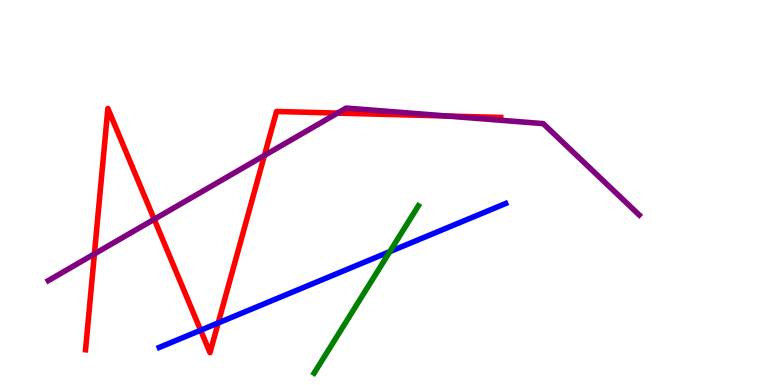[{'lines': ['blue', 'red'], 'intersections': [{'x': 2.59, 'y': 1.42}, {'x': 2.82, 'y': 1.61}]}, {'lines': ['green', 'red'], 'intersections': []}, {'lines': ['purple', 'red'], 'intersections': [{'x': 1.22, 'y': 3.4}, {'x': 1.99, 'y': 4.3}, {'x': 3.41, 'y': 5.96}, {'x': 4.36, 'y': 7.06}, {'x': 5.77, 'y': 6.99}]}, {'lines': ['blue', 'green'], 'intersections': [{'x': 5.03, 'y': 3.46}]}, {'lines': ['blue', 'purple'], 'intersections': []}, {'lines': ['green', 'purple'], 'intersections': []}]